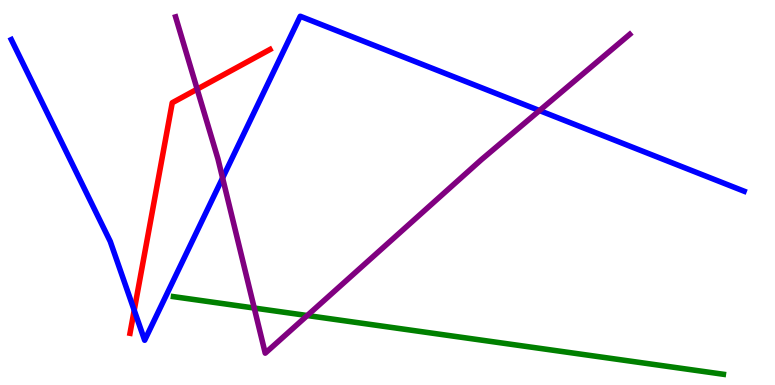[{'lines': ['blue', 'red'], 'intersections': [{'x': 1.73, 'y': 1.94}]}, {'lines': ['green', 'red'], 'intersections': []}, {'lines': ['purple', 'red'], 'intersections': [{'x': 2.54, 'y': 7.68}]}, {'lines': ['blue', 'green'], 'intersections': []}, {'lines': ['blue', 'purple'], 'intersections': [{'x': 2.87, 'y': 5.38}, {'x': 6.96, 'y': 7.13}]}, {'lines': ['green', 'purple'], 'intersections': [{'x': 3.28, 'y': 2.0}, {'x': 3.96, 'y': 1.8}]}]